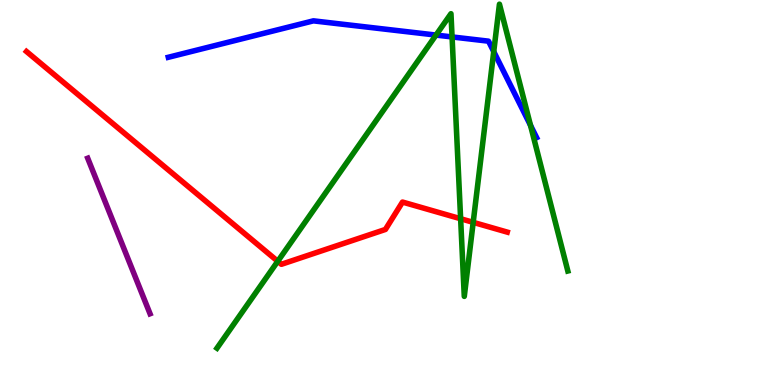[{'lines': ['blue', 'red'], 'intersections': []}, {'lines': ['green', 'red'], 'intersections': [{'x': 3.58, 'y': 3.21}, {'x': 5.94, 'y': 4.32}, {'x': 6.11, 'y': 4.22}]}, {'lines': ['purple', 'red'], 'intersections': []}, {'lines': ['blue', 'green'], 'intersections': [{'x': 5.63, 'y': 9.09}, {'x': 5.83, 'y': 9.04}, {'x': 6.37, 'y': 8.66}, {'x': 6.85, 'y': 6.74}]}, {'lines': ['blue', 'purple'], 'intersections': []}, {'lines': ['green', 'purple'], 'intersections': []}]